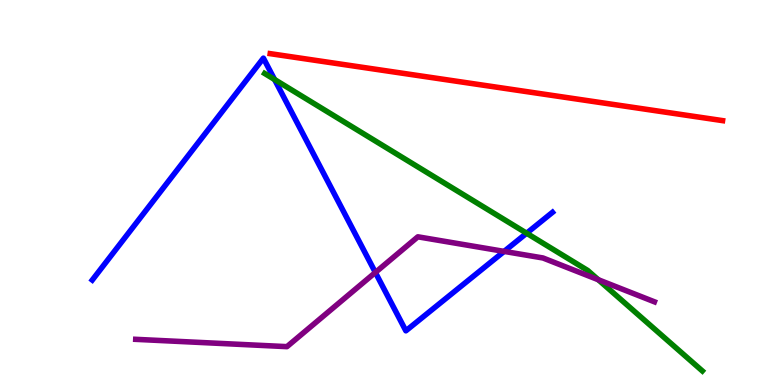[{'lines': ['blue', 'red'], 'intersections': []}, {'lines': ['green', 'red'], 'intersections': []}, {'lines': ['purple', 'red'], 'intersections': []}, {'lines': ['blue', 'green'], 'intersections': [{'x': 3.54, 'y': 7.93}, {'x': 6.8, 'y': 3.94}]}, {'lines': ['blue', 'purple'], 'intersections': [{'x': 4.84, 'y': 2.92}, {'x': 6.5, 'y': 3.47}]}, {'lines': ['green', 'purple'], 'intersections': [{'x': 7.72, 'y': 2.73}]}]